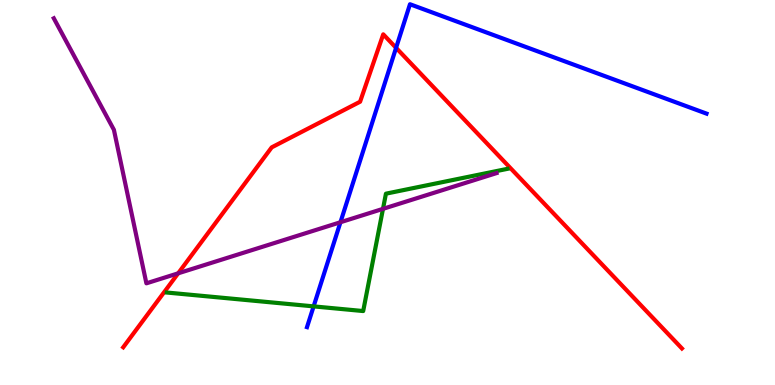[{'lines': ['blue', 'red'], 'intersections': [{'x': 5.11, 'y': 8.76}]}, {'lines': ['green', 'red'], 'intersections': []}, {'lines': ['purple', 'red'], 'intersections': [{'x': 2.3, 'y': 2.9}]}, {'lines': ['blue', 'green'], 'intersections': [{'x': 4.05, 'y': 2.04}]}, {'lines': ['blue', 'purple'], 'intersections': [{'x': 4.39, 'y': 4.23}]}, {'lines': ['green', 'purple'], 'intersections': [{'x': 4.94, 'y': 4.58}]}]